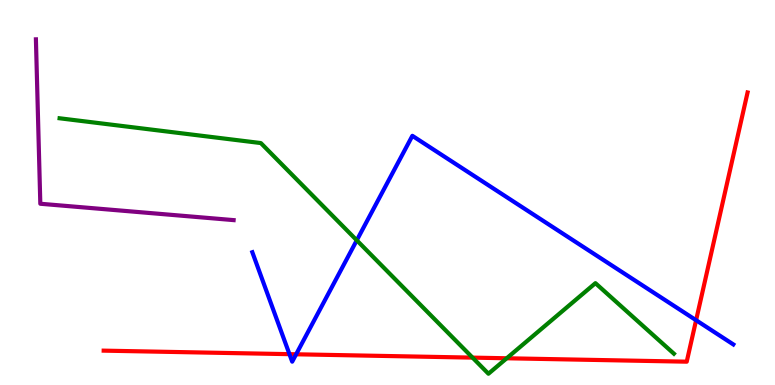[{'lines': ['blue', 'red'], 'intersections': [{'x': 3.73, 'y': 0.801}, {'x': 3.82, 'y': 0.798}, {'x': 8.98, 'y': 1.68}]}, {'lines': ['green', 'red'], 'intersections': [{'x': 6.1, 'y': 0.711}, {'x': 6.54, 'y': 0.694}]}, {'lines': ['purple', 'red'], 'intersections': []}, {'lines': ['blue', 'green'], 'intersections': [{'x': 4.6, 'y': 3.76}]}, {'lines': ['blue', 'purple'], 'intersections': []}, {'lines': ['green', 'purple'], 'intersections': []}]